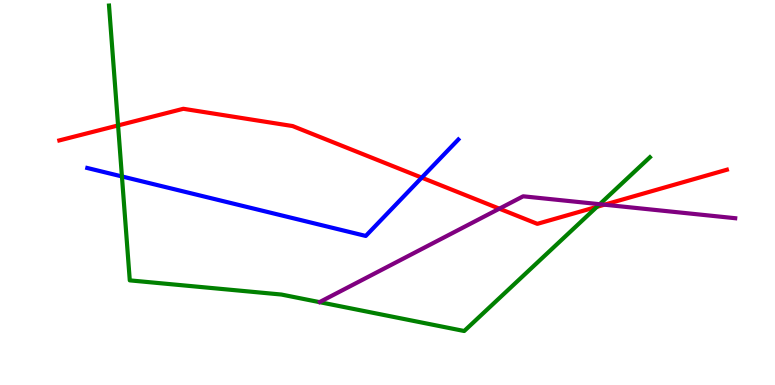[{'lines': ['blue', 'red'], 'intersections': [{'x': 5.44, 'y': 5.39}]}, {'lines': ['green', 'red'], 'intersections': [{'x': 1.52, 'y': 6.74}, {'x': 7.7, 'y': 4.63}]}, {'lines': ['purple', 'red'], 'intersections': [{'x': 6.44, 'y': 4.58}, {'x': 7.8, 'y': 4.68}]}, {'lines': ['blue', 'green'], 'intersections': [{'x': 1.57, 'y': 5.42}]}, {'lines': ['blue', 'purple'], 'intersections': []}, {'lines': ['green', 'purple'], 'intersections': [{'x': 7.74, 'y': 4.7}]}]